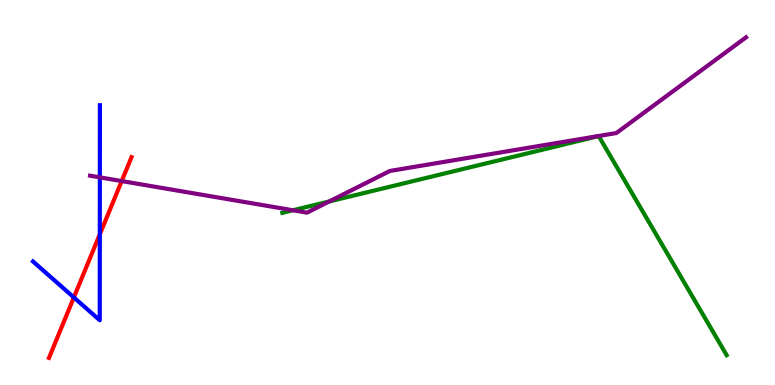[{'lines': ['blue', 'red'], 'intersections': [{'x': 0.953, 'y': 2.27}, {'x': 1.29, 'y': 3.91}]}, {'lines': ['green', 'red'], 'intersections': []}, {'lines': ['purple', 'red'], 'intersections': [{'x': 1.57, 'y': 5.3}]}, {'lines': ['blue', 'green'], 'intersections': []}, {'lines': ['blue', 'purple'], 'intersections': [{'x': 1.29, 'y': 5.39}]}, {'lines': ['green', 'purple'], 'intersections': [{'x': 3.78, 'y': 4.54}, {'x': 4.25, 'y': 4.77}]}]